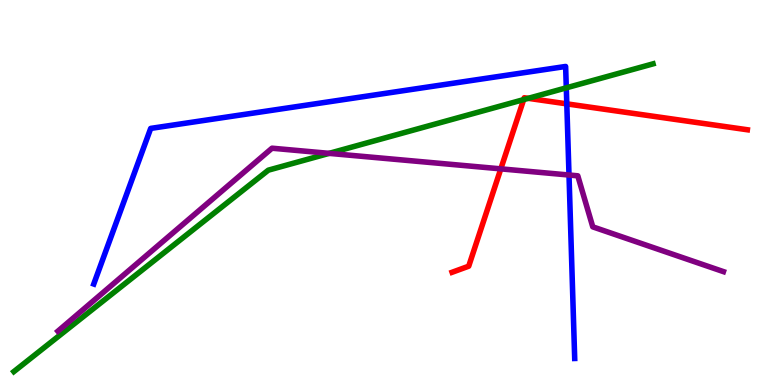[{'lines': ['blue', 'red'], 'intersections': [{'x': 7.31, 'y': 7.3}]}, {'lines': ['green', 'red'], 'intersections': [{'x': 6.76, 'y': 7.41}, {'x': 6.82, 'y': 7.45}]}, {'lines': ['purple', 'red'], 'intersections': [{'x': 6.46, 'y': 5.61}]}, {'lines': ['blue', 'green'], 'intersections': [{'x': 7.31, 'y': 7.72}]}, {'lines': ['blue', 'purple'], 'intersections': [{'x': 7.34, 'y': 5.45}]}, {'lines': ['green', 'purple'], 'intersections': [{'x': 4.25, 'y': 6.02}]}]